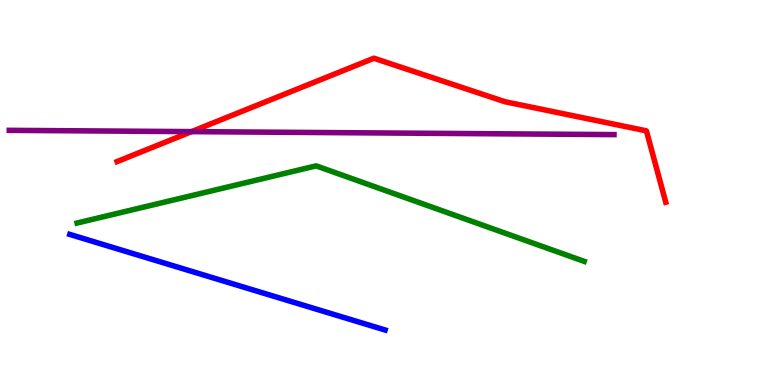[{'lines': ['blue', 'red'], 'intersections': []}, {'lines': ['green', 'red'], 'intersections': []}, {'lines': ['purple', 'red'], 'intersections': [{'x': 2.47, 'y': 6.58}]}, {'lines': ['blue', 'green'], 'intersections': []}, {'lines': ['blue', 'purple'], 'intersections': []}, {'lines': ['green', 'purple'], 'intersections': []}]